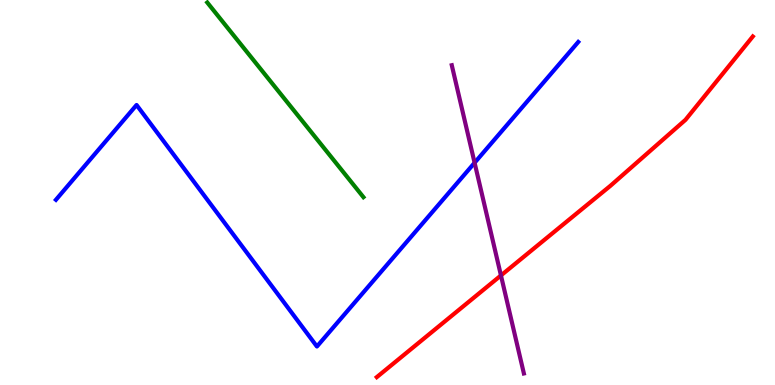[{'lines': ['blue', 'red'], 'intersections': []}, {'lines': ['green', 'red'], 'intersections': []}, {'lines': ['purple', 'red'], 'intersections': [{'x': 6.46, 'y': 2.85}]}, {'lines': ['blue', 'green'], 'intersections': []}, {'lines': ['blue', 'purple'], 'intersections': [{'x': 6.12, 'y': 5.77}]}, {'lines': ['green', 'purple'], 'intersections': []}]